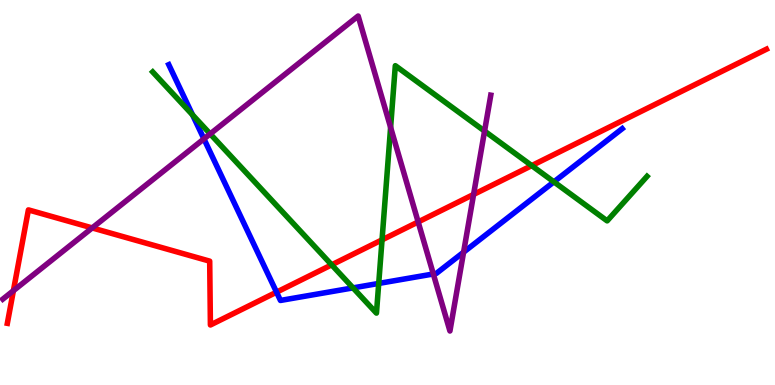[{'lines': ['blue', 'red'], 'intersections': [{'x': 3.57, 'y': 2.41}]}, {'lines': ['green', 'red'], 'intersections': [{'x': 4.28, 'y': 3.12}, {'x': 4.93, 'y': 3.77}, {'x': 6.86, 'y': 5.7}]}, {'lines': ['purple', 'red'], 'intersections': [{'x': 0.173, 'y': 2.45}, {'x': 1.19, 'y': 4.08}, {'x': 5.4, 'y': 4.24}, {'x': 6.11, 'y': 4.95}]}, {'lines': ['blue', 'green'], 'intersections': [{'x': 2.48, 'y': 7.02}, {'x': 4.56, 'y': 2.52}, {'x': 4.89, 'y': 2.64}, {'x': 7.15, 'y': 5.28}]}, {'lines': ['blue', 'purple'], 'intersections': [{'x': 2.63, 'y': 6.39}, {'x': 5.59, 'y': 2.88}, {'x': 5.98, 'y': 3.45}]}, {'lines': ['green', 'purple'], 'intersections': [{'x': 2.71, 'y': 6.52}, {'x': 5.04, 'y': 6.69}, {'x': 6.25, 'y': 6.6}]}]